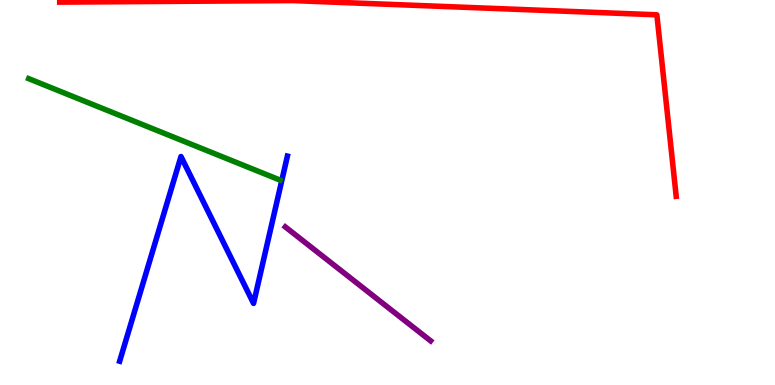[{'lines': ['blue', 'red'], 'intersections': []}, {'lines': ['green', 'red'], 'intersections': []}, {'lines': ['purple', 'red'], 'intersections': []}, {'lines': ['blue', 'green'], 'intersections': []}, {'lines': ['blue', 'purple'], 'intersections': []}, {'lines': ['green', 'purple'], 'intersections': []}]